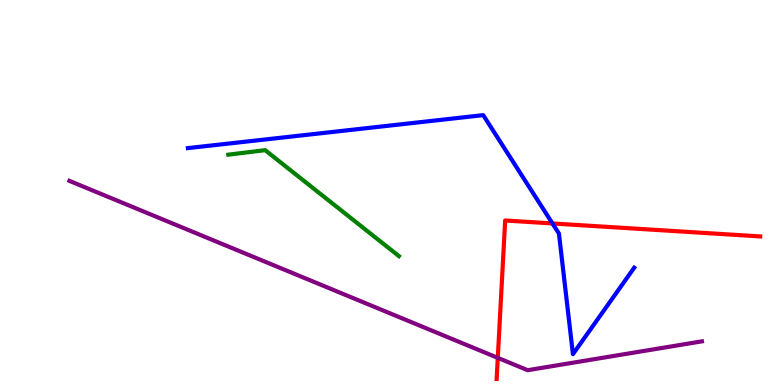[{'lines': ['blue', 'red'], 'intersections': [{'x': 7.13, 'y': 4.2}]}, {'lines': ['green', 'red'], 'intersections': []}, {'lines': ['purple', 'red'], 'intersections': [{'x': 6.42, 'y': 0.705}]}, {'lines': ['blue', 'green'], 'intersections': []}, {'lines': ['blue', 'purple'], 'intersections': []}, {'lines': ['green', 'purple'], 'intersections': []}]